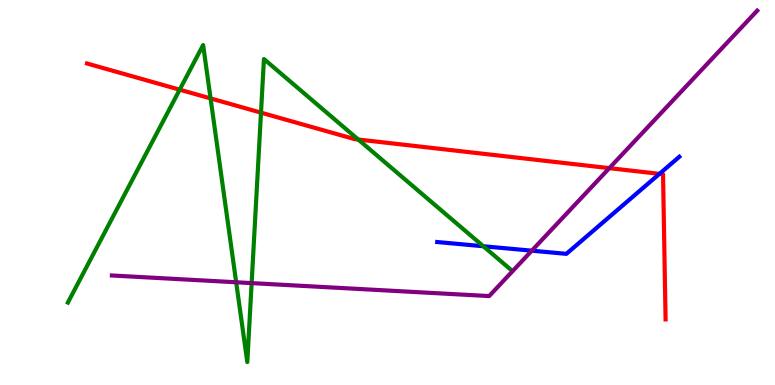[{'lines': ['blue', 'red'], 'intersections': [{'x': 8.51, 'y': 5.48}]}, {'lines': ['green', 'red'], 'intersections': [{'x': 2.32, 'y': 7.67}, {'x': 2.72, 'y': 7.44}, {'x': 3.37, 'y': 7.07}, {'x': 4.62, 'y': 6.38}]}, {'lines': ['purple', 'red'], 'intersections': [{'x': 7.86, 'y': 5.63}]}, {'lines': ['blue', 'green'], 'intersections': [{'x': 6.24, 'y': 3.6}]}, {'lines': ['blue', 'purple'], 'intersections': [{'x': 6.86, 'y': 3.49}]}, {'lines': ['green', 'purple'], 'intersections': [{'x': 3.05, 'y': 2.67}, {'x': 3.25, 'y': 2.65}]}]